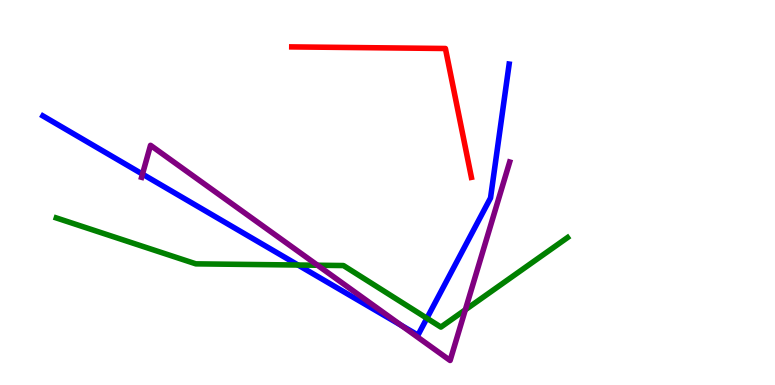[{'lines': ['blue', 'red'], 'intersections': []}, {'lines': ['green', 'red'], 'intersections': []}, {'lines': ['purple', 'red'], 'intersections': []}, {'lines': ['blue', 'green'], 'intersections': [{'x': 3.85, 'y': 3.12}, {'x': 5.51, 'y': 1.73}]}, {'lines': ['blue', 'purple'], 'intersections': [{'x': 1.84, 'y': 5.48}, {'x': 5.17, 'y': 1.55}]}, {'lines': ['green', 'purple'], 'intersections': [{'x': 4.1, 'y': 3.11}, {'x': 6.0, 'y': 1.95}]}]